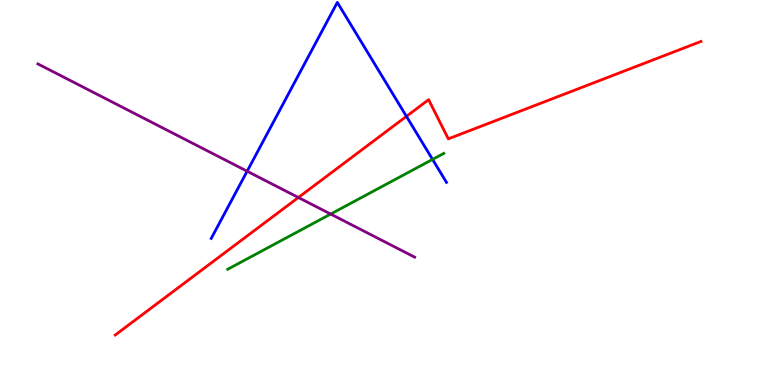[{'lines': ['blue', 'red'], 'intersections': [{'x': 5.24, 'y': 6.98}]}, {'lines': ['green', 'red'], 'intersections': []}, {'lines': ['purple', 'red'], 'intersections': [{'x': 3.85, 'y': 4.87}]}, {'lines': ['blue', 'green'], 'intersections': [{'x': 5.58, 'y': 5.86}]}, {'lines': ['blue', 'purple'], 'intersections': [{'x': 3.19, 'y': 5.55}]}, {'lines': ['green', 'purple'], 'intersections': [{'x': 4.27, 'y': 4.44}]}]